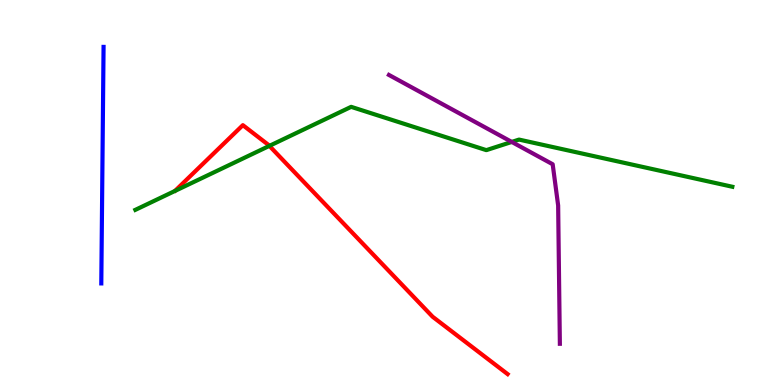[{'lines': ['blue', 'red'], 'intersections': []}, {'lines': ['green', 'red'], 'intersections': [{'x': 3.48, 'y': 6.21}]}, {'lines': ['purple', 'red'], 'intersections': []}, {'lines': ['blue', 'green'], 'intersections': []}, {'lines': ['blue', 'purple'], 'intersections': []}, {'lines': ['green', 'purple'], 'intersections': [{'x': 6.6, 'y': 6.31}]}]